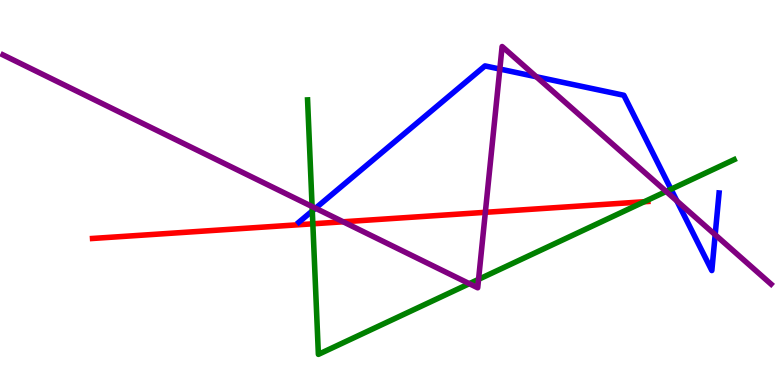[{'lines': ['blue', 'red'], 'intersections': []}, {'lines': ['green', 'red'], 'intersections': [{'x': 4.04, 'y': 4.19}, {'x': 8.31, 'y': 4.76}]}, {'lines': ['purple', 'red'], 'intersections': [{'x': 4.43, 'y': 4.24}, {'x': 6.26, 'y': 4.49}]}, {'lines': ['blue', 'green'], 'intersections': [{'x': 4.03, 'y': 4.52}, {'x': 8.66, 'y': 5.09}]}, {'lines': ['blue', 'purple'], 'intersections': [{'x': 4.07, 'y': 4.59}, {'x': 6.45, 'y': 8.21}, {'x': 6.92, 'y': 8.01}, {'x': 8.73, 'y': 4.78}, {'x': 9.23, 'y': 3.9}]}, {'lines': ['green', 'purple'], 'intersections': [{'x': 4.03, 'y': 4.64}, {'x': 6.06, 'y': 2.63}, {'x': 6.18, 'y': 2.74}, {'x': 8.6, 'y': 5.03}]}]